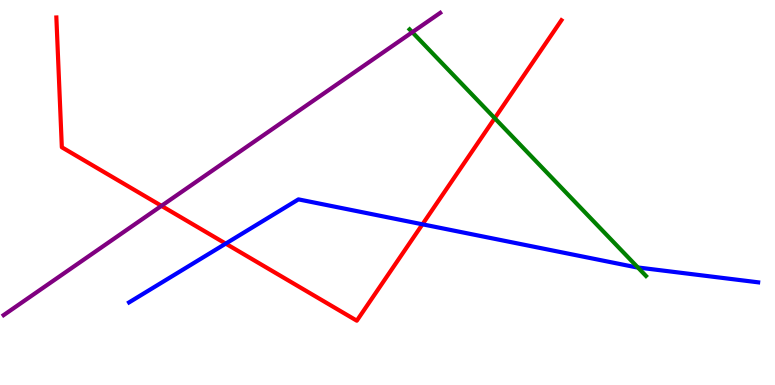[{'lines': ['blue', 'red'], 'intersections': [{'x': 2.91, 'y': 3.67}, {'x': 5.45, 'y': 4.17}]}, {'lines': ['green', 'red'], 'intersections': [{'x': 6.38, 'y': 6.93}]}, {'lines': ['purple', 'red'], 'intersections': [{'x': 2.08, 'y': 4.65}]}, {'lines': ['blue', 'green'], 'intersections': [{'x': 8.23, 'y': 3.05}]}, {'lines': ['blue', 'purple'], 'intersections': []}, {'lines': ['green', 'purple'], 'intersections': [{'x': 5.32, 'y': 9.16}]}]